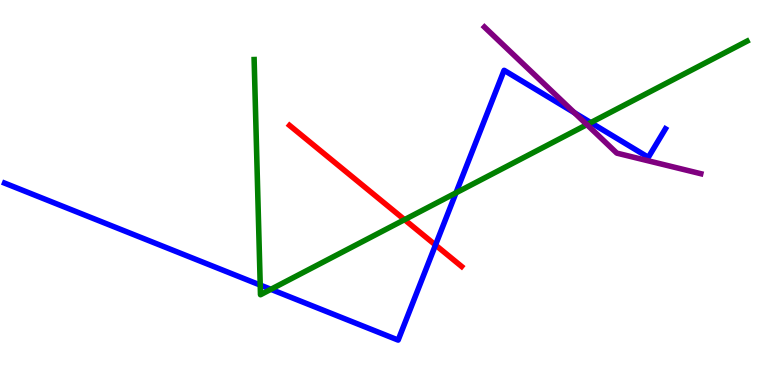[{'lines': ['blue', 'red'], 'intersections': [{'x': 5.62, 'y': 3.64}]}, {'lines': ['green', 'red'], 'intersections': [{'x': 5.22, 'y': 4.29}]}, {'lines': ['purple', 'red'], 'intersections': []}, {'lines': ['blue', 'green'], 'intersections': [{'x': 3.36, 'y': 2.6}, {'x': 3.5, 'y': 2.49}, {'x': 5.88, 'y': 4.99}, {'x': 7.62, 'y': 6.82}]}, {'lines': ['blue', 'purple'], 'intersections': [{'x': 7.41, 'y': 7.07}]}, {'lines': ['green', 'purple'], 'intersections': [{'x': 7.57, 'y': 6.76}]}]